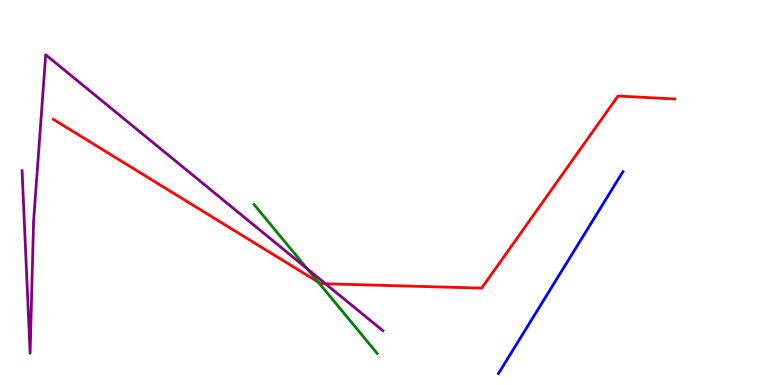[{'lines': ['blue', 'red'], 'intersections': []}, {'lines': ['green', 'red'], 'intersections': [{'x': 4.11, 'y': 2.67}]}, {'lines': ['purple', 'red'], 'intersections': [{'x': 4.2, 'y': 2.63}]}, {'lines': ['blue', 'green'], 'intersections': []}, {'lines': ['blue', 'purple'], 'intersections': []}, {'lines': ['green', 'purple'], 'intersections': [{'x': 3.96, 'y': 3.02}]}]